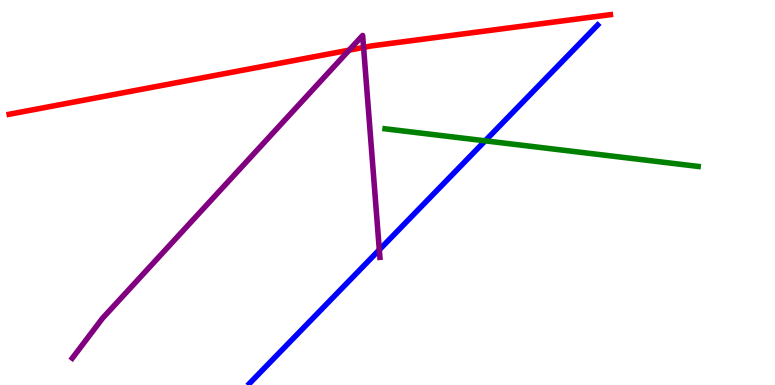[{'lines': ['blue', 'red'], 'intersections': []}, {'lines': ['green', 'red'], 'intersections': []}, {'lines': ['purple', 'red'], 'intersections': [{'x': 4.5, 'y': 8.7}, {'x': 4.69, 'y': 8.77}]}, {'lines': ['blue', 'green'], 'intersections': [{'x': 6.26, 'y': 6.34}]}, {'lines': ['blue', 'purple'], 'intersections': [{'x': 4.89, 'y': 3.51}]}, {'lines': ['green', 'purple'], 'intersections': []}]